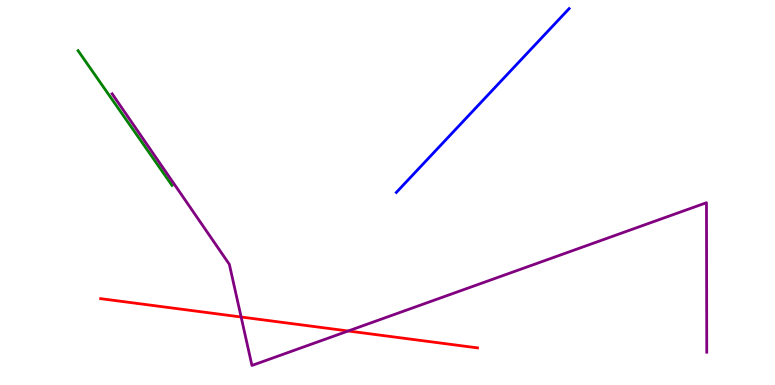[{'lines': ['blue', 'red'], 'intersections': []}, {'lines': ['green', 'red'], 'intersections': []}, {'lines': ['purple', 'red'], 'intersections': [{'x': 3.11, 'y': 1.77}, {'x': 4.49, 'y': 1.4}]}, {'lines': ['blue', 'green'], 'intersections': []}, {'lines': ['blue', 'purple'], 'intersections': []}, {'lines': ['green', 'purple'], 'intersections': []}]